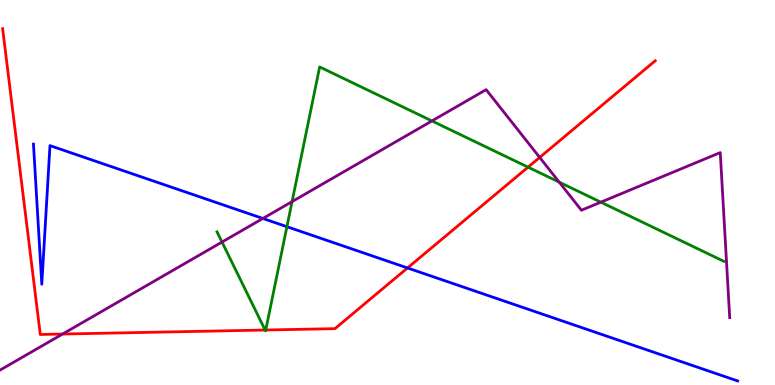[{'lines': ['blue', 'red'], 'intersections': [{'x': 5.26, 'y': 3.04}]}, {'lines': ['green', 'red'], 'intersections': [{'x': 3.42, 'y': 1.43}, {'x': 3.43, 'y': 1.43}, {'x': 6.81, 'y': 5.66}]}, {'lines': ['purple', 'red'], 'intersections': [{'x': 0.807, 'y': 1.32}, {'x': 6.96, 'y': 5.91}]}, {'lines': ['blue', 'green'], 'intersections': [{'x': 3.7, 'y': 4.11}]}, {'lines': ['blue', 'purple'], 'intersections': [{'x': 3.39, 'y': 4.33}]}, {'lines': ['green', 'purple'], 'intersections': [{'x': 2.86, 'y': 3.71}, {'x': 3.77, 'y': 4.76}, {'x': 5.57, 'y': 6.86}, {'x': 7.22, 'y': 5.27}, {'x': 7.75, 'y': 4.75}]}]